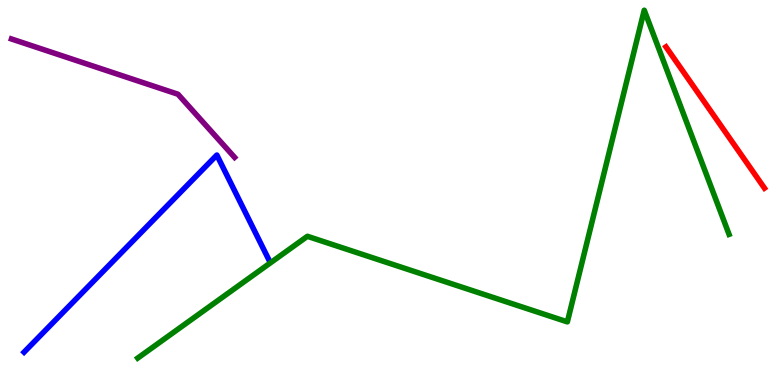[{'lines': ['blue', 'red'], 'intersections': []}, {'lines': ['green', 'red'], 'intersections': []}, {'lines': ['purple', 'red'], 'intersections': []}, {'lines': ['blue', 'green'], 'intersections': []}, {'lines': ['blue', 'purple'], 'intersections': []}, {'lines': ['green', 'purple'], 'intersections': []}]